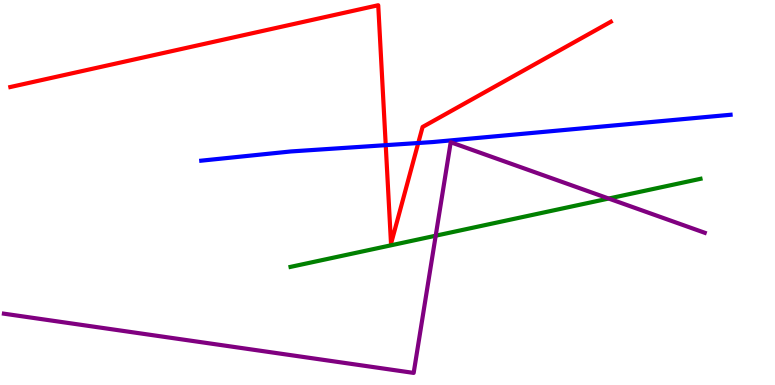[{'lines': ['blue', 'red'], 'intersections': [{'x': 4.98, 'y': 6.23}, {'x': 5.4, 'y': 6.29}]}, {'lines': ['green', 'red'], 'intersections': []}, {'lines': ['purple', 'red'], 'intersections': []}, {'lines': ['blue', 'green'], 'intersections': []}, {'lines': ['blue', 'purple'], 'intersections': []}, {'lines': ['green', 'purple'], 'intersections': [{'x': 5.62, 'y': 3.88}, {'x': 7.85, 'y': 4.84}]}]